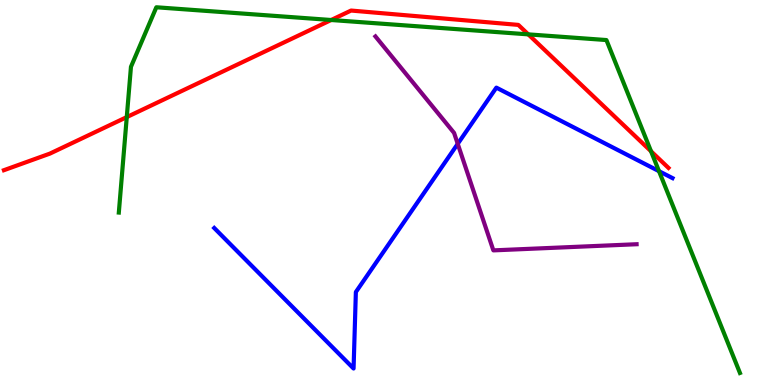[{'lines': ['blue', 'red'], 'intersections': []}, {'lines': ['green', 'red'], 'intersections': [{'x': 1.64, 'y': 6.96}, {'x': 4.27, 'y': 9.48}, {'x': 6.82, 'y': 9.11}, {'x': 8.4, 'y': 6.07}]}, {'lines': ['purple', 'red'], 'intersections': []}, {'lines': ['blue', 'green'], 'intersections': [{'x': 8.5, 'y': 5.55}]}, {'lines': ['blue', 'purple'], 'intersections': [{'x': 5.91, 'y': 6.26}]}, {'lines': ['green', 'purple'], 'intersections': []}]